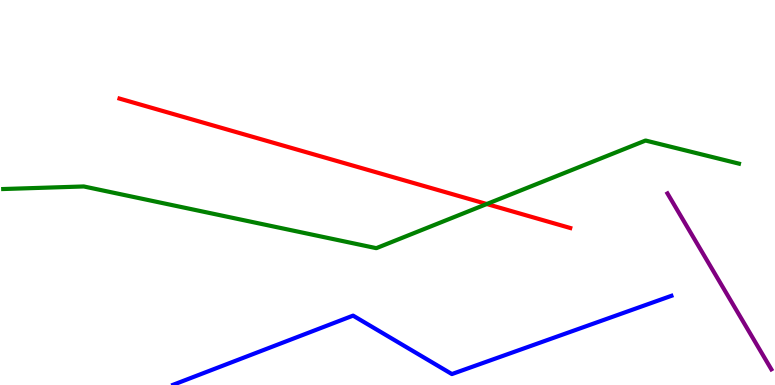[{'lines': ['blue', 'red'], 'intersections': []}, {'lines': ['green', 'red'], 'intersections': [{'x': 6.28, 'y': 4.7}]}, {'lines': ['purple', 'red'], 'intersections': []}, {'lines': ['blue', 'green'], 'intersections': []}, {'lines': ['blue', 'purple'], 'intersections': []}, {'lines': ['green', 'purple'], 'intersections': []}]